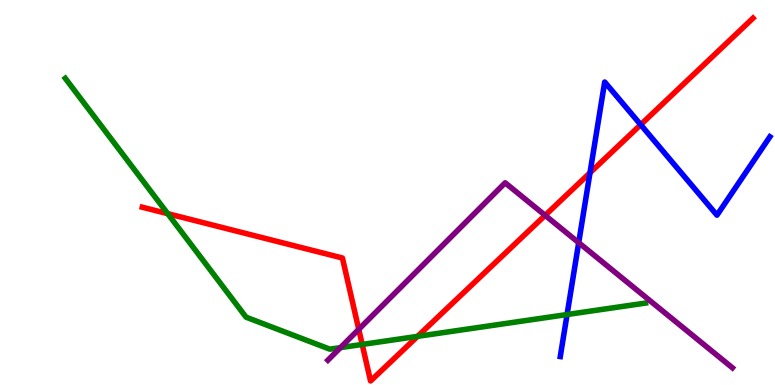[{'lines': ['blue', 'red'], 'intersections': [{'x': 7.61, 'y': 5.51}, {'x': 8.27, 'y': 6.76}]}, {'lines': ['green', 'red'], 'intersections': [{'x': 2.16, 'y': 4.45}, {'x': 4.67, 'y': 1.05}, {'x': 5.39, 'y': 1.26}]}, {'lines': ['purple', 'red'], 'intersections': [{'x': 4.63, 'y': 1.45}, {'x': 7.03, 'y': 4.41}]}, {'lines': ['blue', 'green'], 'intersections': [{'x': 7.32, 'y': 1.83}]}, {'lines': ['blue', 'purple'], 'intersections': [{'x': 7.47, 'y': 3.7}]}, {'lines': ['green', 'purple'], 'intersections': [{'x': 4.39, 'y': 0.971}]}]